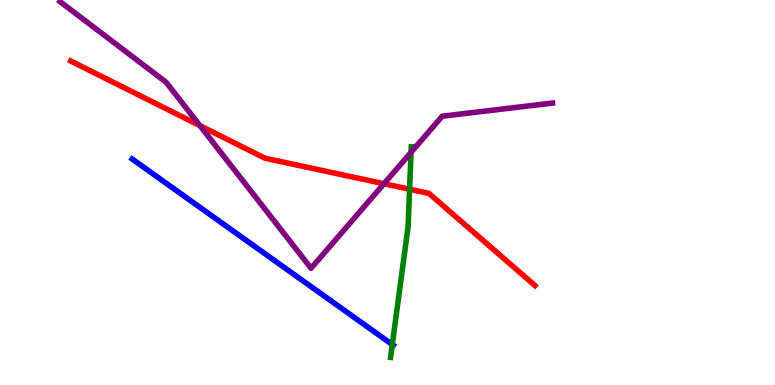[{'lines': ['blue', 'red'], 'intersections': []}, {'lines': ['green', 'red'], 'intersections': [{'x': 5.29, 'y': 5.08}]}, {'lines': ['purple', 'red'], 'intersections': [{'x': 2.58, 'y': 6.74}, {'x': 4.95, 'y': 5.23}]}, {'lines': ['blue', 'green'], 'intersections': [{'x': 5.06, 'y': 1.05}]}, {'lines': ['blue', 'purple'], 'intersections': []}, {'lines': ['green', 'purple'], 'intersections': [{'x': 5.3, 'y': 6.04}]}]